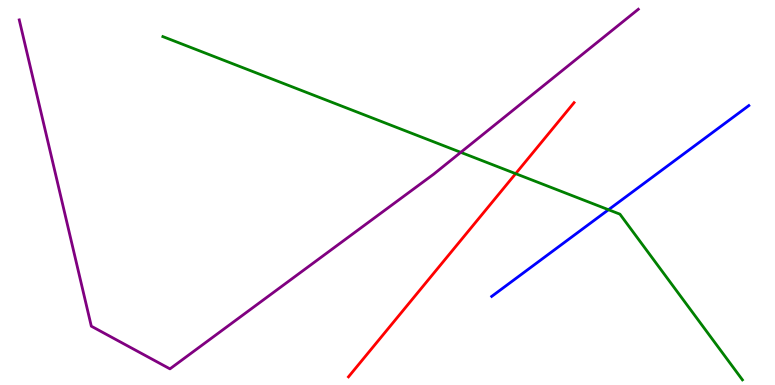[{'lines': ['blue', 'red'], 'intersections': []}, {'lines': ['green', 'red'], 'intersections': [{'x': 6.65, 'y': 5.49}]}, {'lines': ['purple', 'red'], 'intersections': []}, {'lines': ['blue', 'green'], 'intersections': [{'x': 7.85, 'y': 4.55}]}, {'lines': ['blue', 'purple'], 'intersections': []}, {'lines': ['green', 'purple'], 'intersections': [{'x': 5.95, 'y': 6.04}]}]